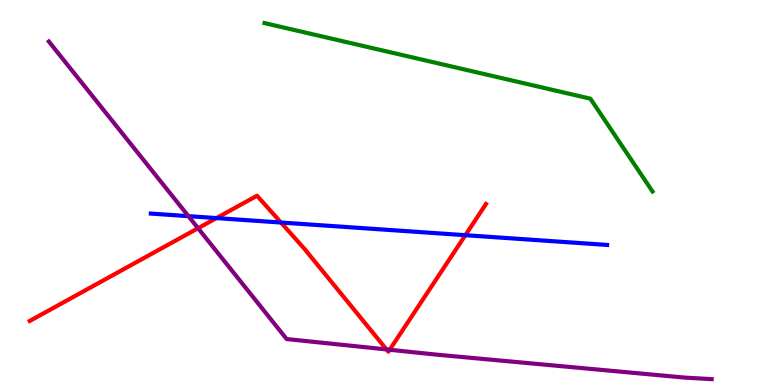[{'lines': ['blue', 'red'], 'intersections': [{'x': 2.79, 'y': 4.34}, {'x': 3.63, 'y': 4.22}, {'x': 6.0, 'y': 3.89}]}, {'lines': ['green', 'red'], 'intersections': []}, {'lines': ['purple', 'red'], 'intersections': [{'x': 2.56, 'y': 4.07}, {'x': 4.99, 'y': 0.924}, {'x': 5.03, 'y': 0.915}]}, {'lines': ['blue', 'green'], 'intersections': []}, {'lines': ['blue', 'purple'], 'intersections': [{'x': 2.43, 'y': 4.39}]}, {'lines': ['green', 'purple'], 'intersections': []}]